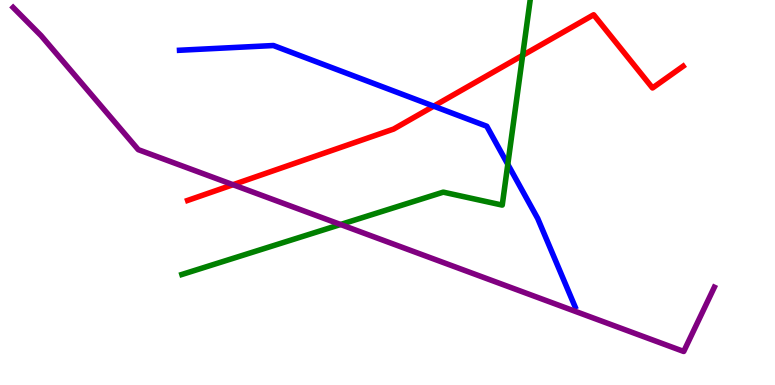[{'lines': ['blue', 'red'], 'intersections': [{'x': 5.6, 'y': 7.24}]}, {'lines': ['green', 'red'], 'intersections': [{'x': 6.74, 'y': 8.56}]}, {'lines': ['purple', 'red'], 'intersections': [{'x': 3.01, 'y': 5.2}]}, {'lines': ['blue', 'green'], 'intersections': [{'x': 6.55, 'y': 5.73}]}, {'lines': ['blue', 'purple'], 'intersections': []}, {'lines': ['green', 'purple'], 'intersections': [{'x': 4.39, 'y': 4.17}]}]